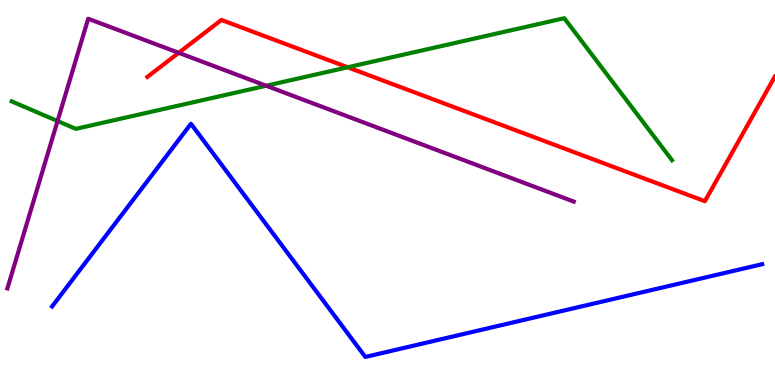[{'lines': ['blue', 'red'], 'intersections': []}, {'lines': ['green', 'red'], 'intersections': [{'x': 4.49, 'y': 8.25}]}, {'lines': ['purple', 'red'], 'intersections': [{'x': 2.31, 'y': 8.63}]}, {'lines': ['blue', 'green'], 'intersections': []}, {'lines': ['blue', 'purple'], 'intersections': []}, {'lines': ['green', 'purple'], 'intersections': [{'x': 0.743, 'y': 6.86}, {'x': 3.43, 'y': 7.77}]}]